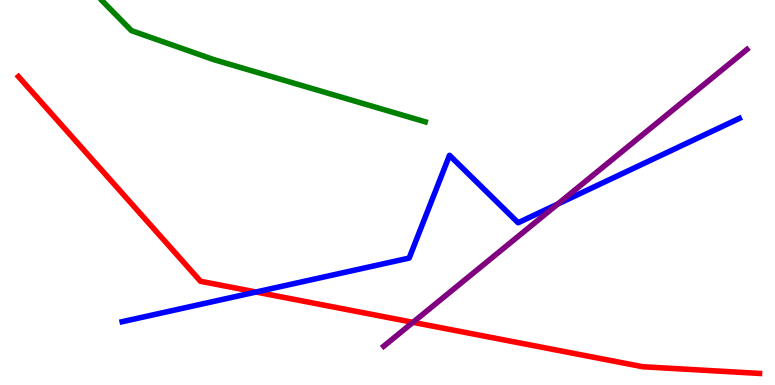[{'lines': ['blue', 'red'], 'intersections': [{'x': 3.3, 'y': 2.42}]}, {'lines': ['green', 'red'], 'intersections': []}, {'lines': ['purple', 'red'], 'intersections': [{'x': 5.33, 'y': 1.63}]}, {'lines': ['blue', 'green'], 'intersections': []}, {'lines': ['blue', 'purple'], 'intersections': [{'x': 7.2, 'y': 4.7}]}, {'lines': ['green', 'purple'], 'intersections': []}]